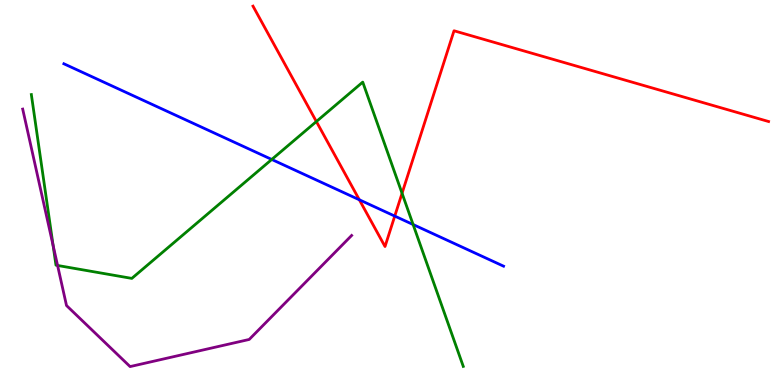[{'lines': ['blue', 'red'], 'intersections': [{'x': 4.64, 'y': 4.81}, {'x': 5.09, 'y': 4.39}]}, {'lines': ['green', 'red'], 'intersections': [{'x': 4.08, 'y': 6.84}, {'x': 5.19, 'y': 4.98}]}, {'lines': ['purple', 'red'], 'intersections': []}, {'lines': ['blue', 'green'], 'intersections': [{'x': 3.51, 'y': 5.86}, {'x': 5.33, 'y': 4.17}]}, {'lines': ['blue', 'purple'], 'intersections': []}, {'lines': ['green', 'purple'], 'intersections': [{'x': 0.685, 'y': 3.63}, {'x': 0.743, 'y': 3.1}]}]